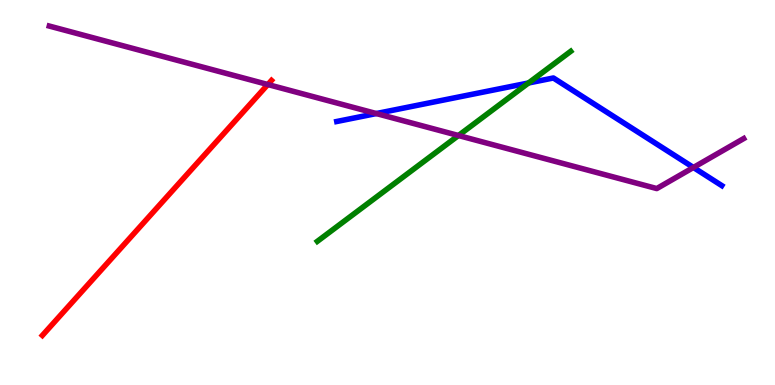[{'lines': ['blue', 'red'], 'intersections': []}, {'lines': ['green', 'red'], 'intersections': []}, {'lines': ['purple', 'red'], 'intersections': [{'x': 3.46, 'y': 7.8}]}, {'lines': ['blue', 'green'], 'intersections': [{'x': 6.82, 'y': 7.84}]}, {'lines': ['blue', 'purple'], 'intersections': [{'x': 4.86, 'y': 7.05}, {'x': 8.95, 'y': 5.65}]}, {'lines': ['green', 'purple'], 'intersections': [{'x': 5.92, 'y': 6.48}]}]